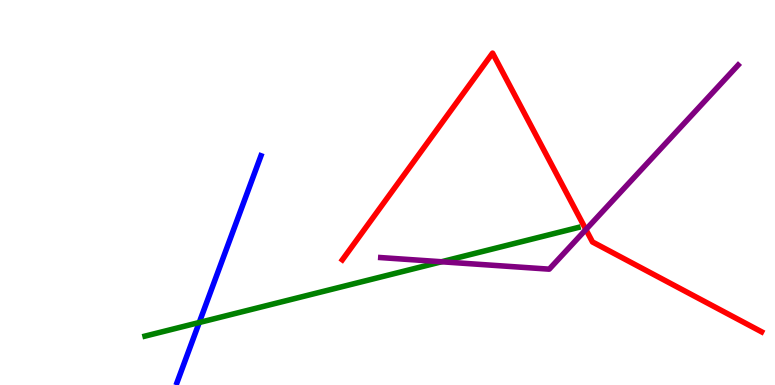[{'lines': ['blue', 'red'], 'intersections': []}, {'lines': ['green', 'red'], 'intersections': []}, {'lines': ['purple', 'red'], 'intersections': [{'x': 7.56, 'y': 4.04}]}, {'lines': ['blue', 'green'], 'intersections': [{'x': 2.57, 'y': 1.62}]}, {'lines': ['blue', 'purple'], 'intersections': []}, {'lines': ['green', 'purple'], 'intersections': [{'x': 5.7, 'y': 3.2}]}]